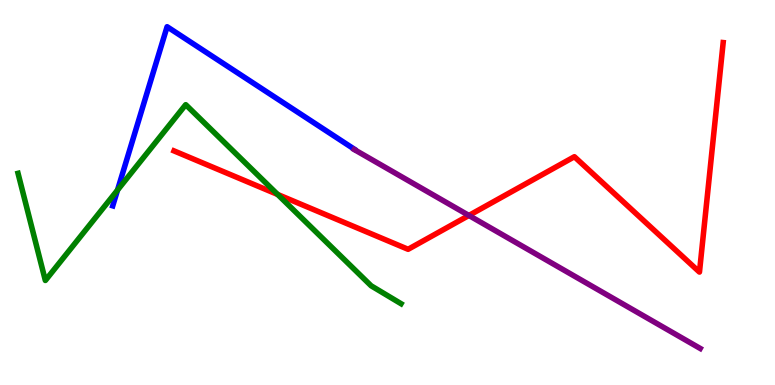[{'lines': ['blue', 'red'], 'intersections': []}, {'lines': ['green', 'red'], 'intersections': [{'x': 3.58, 'y': 4.95}]}, {'lines': ['purple', 'red'], 'intersections': [{'x': 6.05, 'y': 4.4}]}, {'lines': ['blue', 'green'], 'intersections': [{'x': 1.52, 'y': 5.06}]}, {'lines': ['blue', 'purple'], 'intersections': []}, {'lines': ['green', 'purple'], 'intersections': []}]